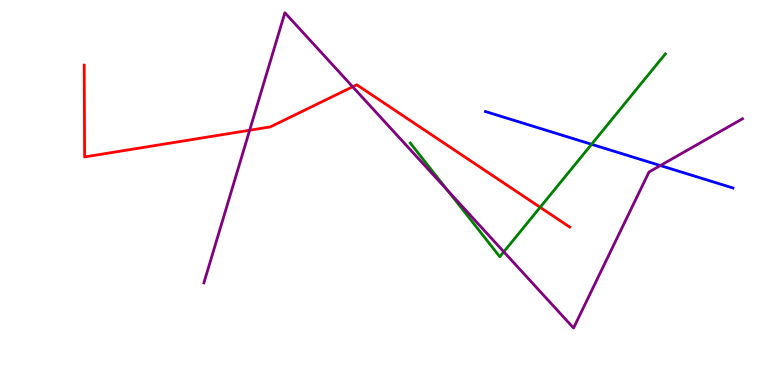[{'lines': ['blue', 'red'], 'intersections': []}, {'lines': ['green', 'red'], 'intersections': [{'x': 6.97, 'y': 4.62}]}, {'lines': ['purple', 'red'], 'intersections': [{'x': 3.22, 'y': 6.62}, {'x': 4.55, 'y': 7.75}]}, {'lines': ['blue', 'green'], 'intersections': [{'x': 7.63, 'y': 6.25}]}, {'lines': ['blue', 'purple'], 'intersections': [{'x': 8.52, 'y': 5.7}]}, {'lines': ['green', 'purple'], 'intersections': [{'x': 5.78, 'y': 5.05}, {'x': 6.5, 'y': 3.46}]}]